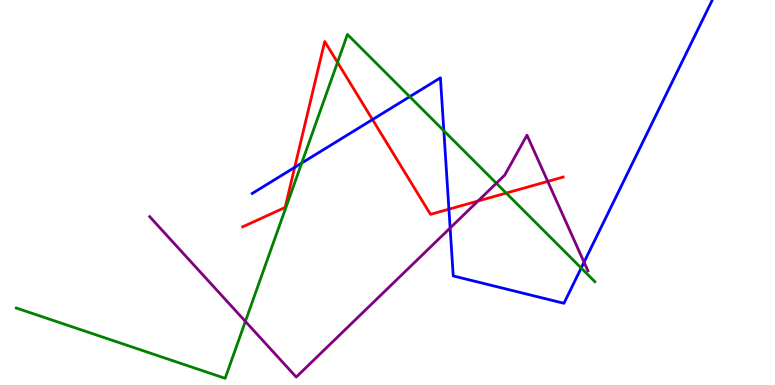[{'lines': ['blue', 'red'], 'intersections': [{'x': 3.8, 'y': 5.65}, {'x': 4.81, 'y': 6.89}, {'x': 5.79, 'y': 4.57}]}, {'lines': ['green', 'red'], 'intersections': [{'x': 4.36, 'y': 8.38}, {'x': 6.53, 'y': 4.98}]}, {'lines': ['purple', 'red'], 'intersections': [{'x': 6.17, 'y': 4.78}, {'x': 7.07, 'y': 5.29}]}, {'lines': ['blue', 'green'], 'intersections': [{'x': 3.89, 'y': 5.76}, {'x': 5.29, 'y': 7.49}, {'x': 5.73, 'y': 6.6}, {'x': 7.5, 'y': 3.04}]}, {'lines': ['blue', 'purple'], 'intersections': [{'x': 5.81, 'y': 4.08}, {'x': 7.54, 'y': 3.19}]}, {'lines': ['green', 'purple'], 'intersections': [{'x': 3.17, 'y': 1.65}, {'x': 6.4, 'y': 5.24}]}]